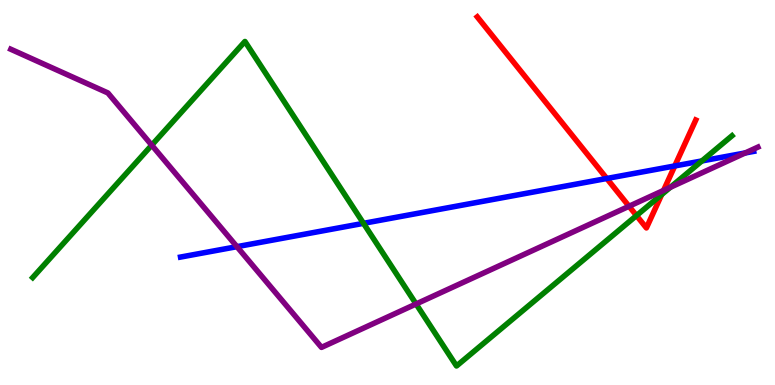[{'lines': ['blue', 'red'], 'intersections': [{'x': 7.83, 'y': 5.36}, {'x': 8.71, 'y': 5.69}]}, {'lines': ['green', 'red'], 'intersections': [{'x': 8.21, 'y': 4.4}, {'x': 8.54, 'y': 4.95}]}, {'lines': ['purple', 'red'], 'intersections': [{'x': 8.12, 'y': 4.64}, {'x': 8.56, 'y': 5.05}]}, {'lines': ['blue', 'green'], 'intersections': [{'x': 4.69, 'y': 4.2}, {'x': 9.06, 'y': 5.82}]}, {'lines': ['blue', 'purple'], 'intersections': [{'x': 3.06, 'y': 3.59}, {'x': 9.62, 'y': 6.03}]}, {'lines': ['green', 'purple'], 'intersections': [{'x': 1.96, 'y': 6.23}, {'x': 5.37, 'y': 2.1}, {'x': 8.65, 'y': 5.13}]}]